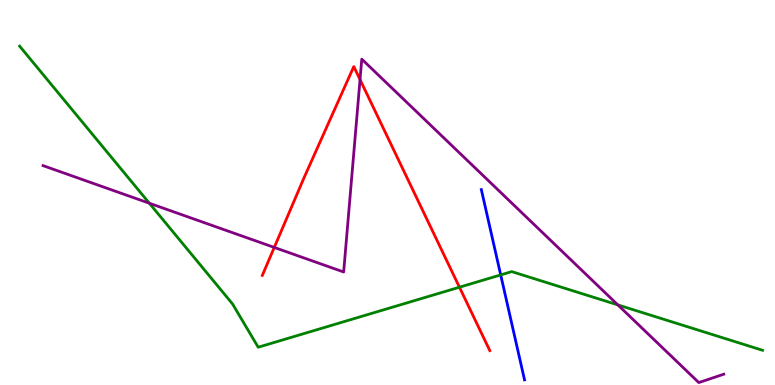[{'lines': ['blue', 'red'], 'intersections': []}, {'lines': ['green', 'red'], 'intersections': [{'x': 5.93, 'y': 2.54}]}, {'lines': ['purple', 'red'], 'intersections': [{'x': 3.54, 'y': 3.57}, {'x': 4.65, 'y': 7.93}]}, {'lines': ['blue', 'green'], 'intersections': [{'x': 6.46, 'y': 2.86}]}, {'lines': ['blue', 'purple'], 'intersections': []}, {'lines': ['green', 'purple'], 'intersections': [{'x': 1.93, 'y': 4.72}, {'x': 7.97, 'y': 2.08}]}]